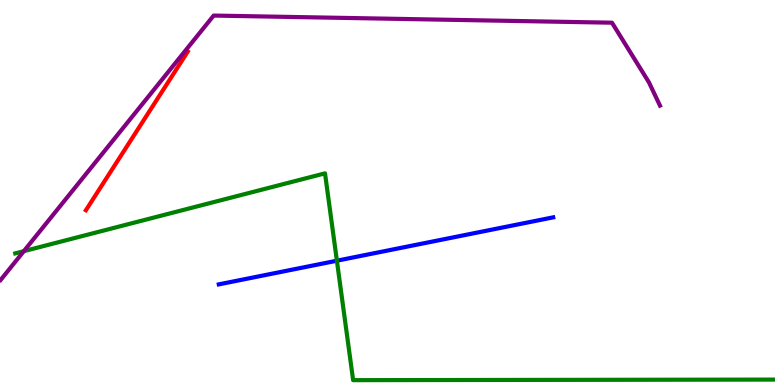[{'lines': ['blue', 'red'], 'intersections': []}, {'lines': ['green', 'red'], 'intersections': []}, {'lines': ['purple', 'red'], 'intersections': []}, {'lines': ['blue', 'green'], 'intersections': [{'x': 4.35, 'y': 3.23}]}, {'lines': ['blue', 'purple'], 'intersections': []}, {'lines': ['green', 'purple'], 'intersections': [{'x': 0.307, 'y': 3.48}]}]